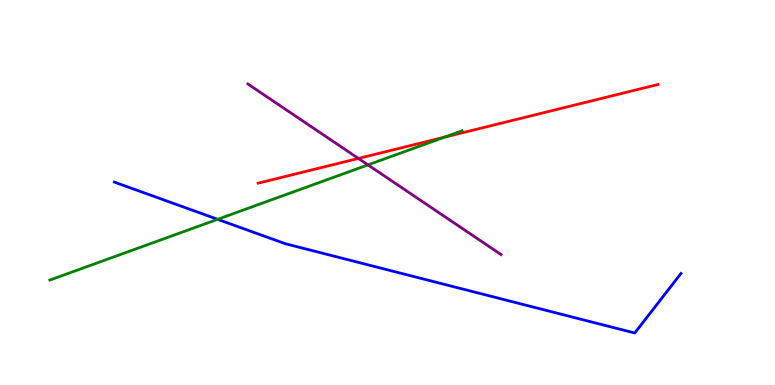[{'lines': ['blue', 'red'], 'intersections': []}, {'lines': ['green', 'red'], 'intersections': [{'x': 5.73, 'y': 6.44}]}, {'lines': ['purple', 'red'], 'intersections': [{'x': 4.62, 'y': 5.88}]}, {'lines': ['blue', 'green'], 'intersections': [{'x': 2.81, 'y': 4.3}]}, {'lines': ['blue', 'purple'], 'intersections': []}, {'lines': ['green', 'purple'], 'intersections': [{'x': 4.75, 'y': 5.72}]}]